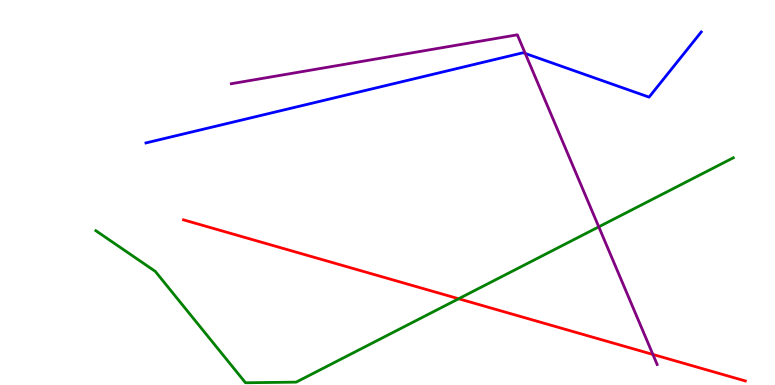[{'lines': ['blue', 'red'], 'intersections': []}, {'lines': ['green', 'red'], 'intersections': [{'x': 5.92, 'y': 2.24}]}, {'lines': ['purple', 'red'], 'intersections': [{'x': 8.42, 'y': 0.794}]}, {'lines': ['blue', 'green'], 'intersections': []}, {'lines': ['blue', 'purple'], 'intersections': [{'x': 6.78, 'y': 8.61}]}, {'lines': ['green', 'purple'], 'intersections': [{'x': 7.73, 'y': 4.11}]}]